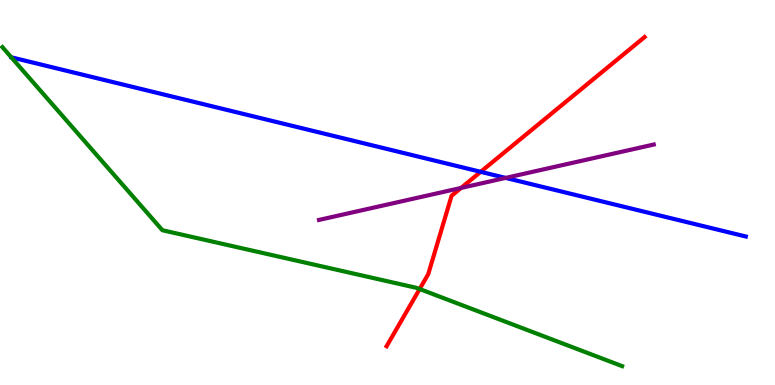[{'lines': ['blue', 'red'], 'intersections': [{'x': 6.2, 'y': 5.54}]}, {'lines': ['green', 'red'], 'intersections': [{'x': 5.41, 'y': 2.49}]}, {'lines': ['purple', 'red'], 'intersections': [{'x': 5.95, 'y': 5.12}]}, {'lines': ['blue', 'green'], 'intersections': []}, {'lines': ['blue', 'purple'], 'intersections': [{'x': 6.52, 'y': 5.38}]}, {'lines': ['green', 'purple'], 'intersections': []}]